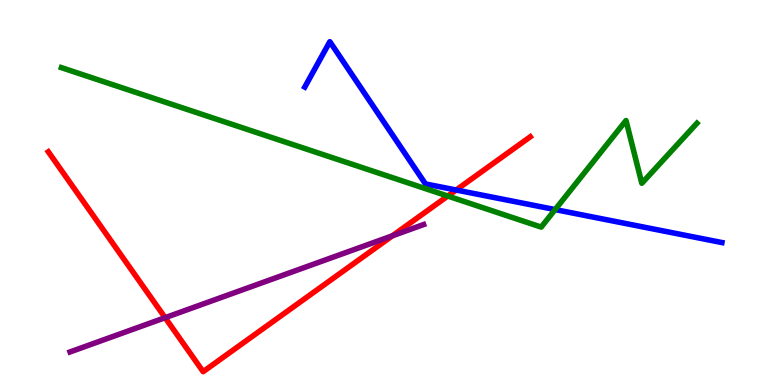[{'lines': ['blue', 'red'], 'intersections': [{'x': 5.89, 'y': 5.06}]}, {'lines': ['green', 'red'], 'intersections': [{'x': 5.78, 'y': 4.91}]}, {'lines': ['purple', 'red'], 'intersections': [{'x': 2.13, 'y': 1.75}, {'x': 5.06, 'y': 3.88}]}, {'lines': ['blue', 'green'], 'intersections': [{'x': 7.16, 'y': 4.56}]}, {'lines': ['blue', 'purple'], 'intersections': []}, {'lines': ['green', 'purple'], 'intersections': []}]